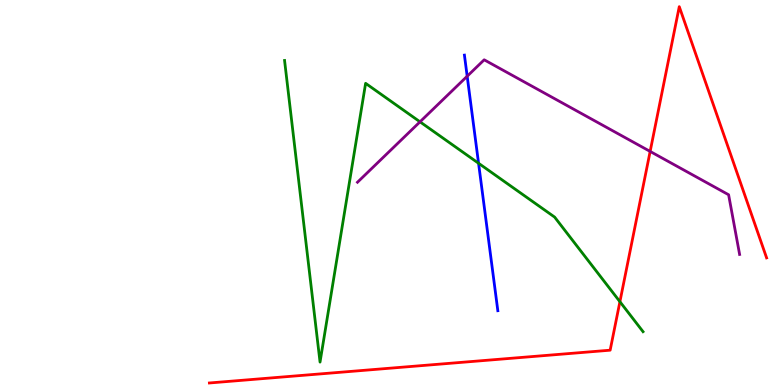[{'lines': ['blue', 'red'], 'intersections': []}, {'lines': ['green', 'red'], 'intersections': [{'x': 8.0, 'y': 2.16}]}, {'lines': ['purple', 'red'], 'intersections': [{'x': 8.39, 'y': 6.07}]}, {'lines': ['blue', 'green'], 'intersections': [{'x': 6.17, 'y': 5.76}]}, {'lines': ['blue', 'purple'], 'intersections': [{'x': 6.03, 'y': 8.02}]}, {'lines': ['green', 'purple'], 'intersections': [{'x': 5.42, 'y': 6.84}]}]